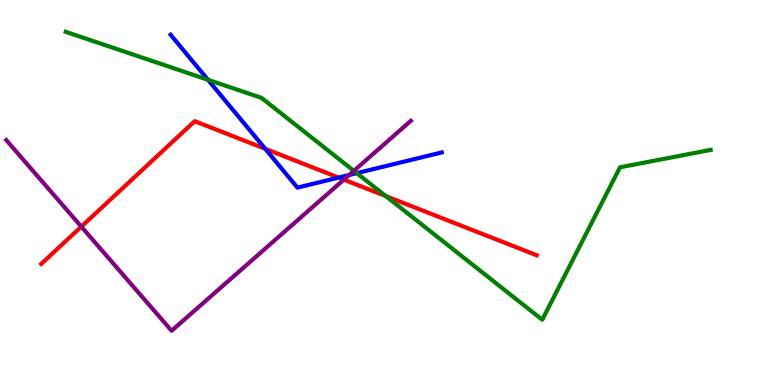[{'lines': ['blue', 'red'], 'intersections': [{'x': 3.42, 'y': 6.13}, {'x': 4.37, 'y': 5.39}]}, {'lines': ['green', 'red'], 'intersections': [{'x': 4.98, 'y': 4.91}]}, {'lines': ['purple', 'red'], 'intersections': [{'x': 1.05, 'y': 4.11}, {'x': 4.44, 'y': 5.33}]}, {'lines': ['blue', 'green'], 'intersections': [{'x': 2.68, 'y': 7.93}, {'x': 4.6, 'y': 5.5}]}, {'lines': ['blue', 'purple'], 'intersections': [{'x': 4.5, 'y': 5.45}]}, {'lines': ['green', 'purple'], 'intersections': [{'x': 4.57, 'y': 5.56}]}]